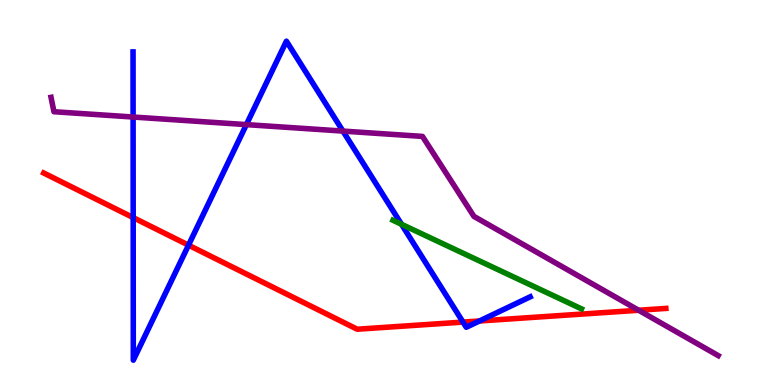[{'lines': ['blue', 'red'], 'intersections': [{'x': 1.72, 'y': 4.35}, {'x': 2.43, 'y': 3.63}, {'x': 5.97, 'y': 1.63}, {'x': 6.19, 'y': 1.66}]}, {'lines': ['green', 'red'], 'intersections': []}, {'lines': ['purple', 'red'], 'intersections': [{'x': 8.24, 'y': 1.94}]}, {'lines': ['blue', 'green'], 'intersections': [{'x': 5.18, 'y': 4.17}]}, {'lines': ['blue', 'purple'], 'intersections': [{'x': 1.72, 'y': 6.96}, {'x': 3.18, 'y': 6.76}, {'x': 4.42, 'y': 6.6}]}, {'lines': ['green', 'purple'], 'intersections': []}]